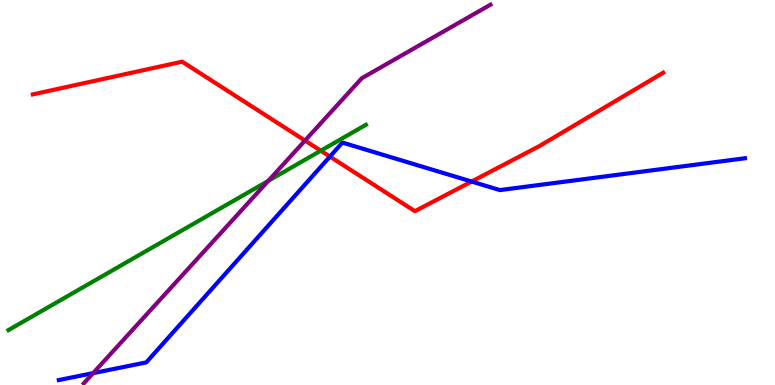[{'lines': ['blue', 'red'], 'intersections': [{'x': 4.26, 'y': 5.93}, {'x': 6.09, 'y': 5.28}]}, {'lines': ['green', 'red'], 'intersections': [{'x': 4.14, 'y': 6.09}]}, {'lines': ['purple', 'red'], 'intersections': [{'x': 3.94, 'y': 6.35}]}, {'lines': ['blue', 'green'], 'intersections': []}, {'lines': ['blue', 'purple'], 'intersections': [{'x': 1.2, 'y': 0.308}]}, {'lines': ['green', 'purple'], 'intersections': [{'x': 3.46, 'y': 5.3}]}]